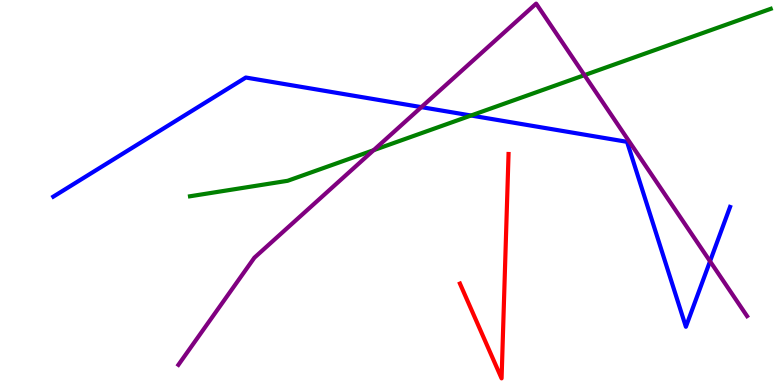[{'lines': ['blue', 'red'], 'intersections': []}, {'lines': ['green', 'red'], 'intersections': []}, {'lines': ['purple', 'red'], 'intersections': []}, {'lines': ['blue', 'green'], 'intersections': [{'x': 6.08, 'y': 7.0}]}, {'lines': ['blue', 'purple'], 'intersections': [{'x': 5.44, 'y': 7.22}, {'x': 9.16, 'y': 3.21}]}, {'lines': ['green', 'purple'], 'intersections': [{'x': 4.82, 'y': 6.1}, {'x': 7.54, 'y': 8.05}]}]